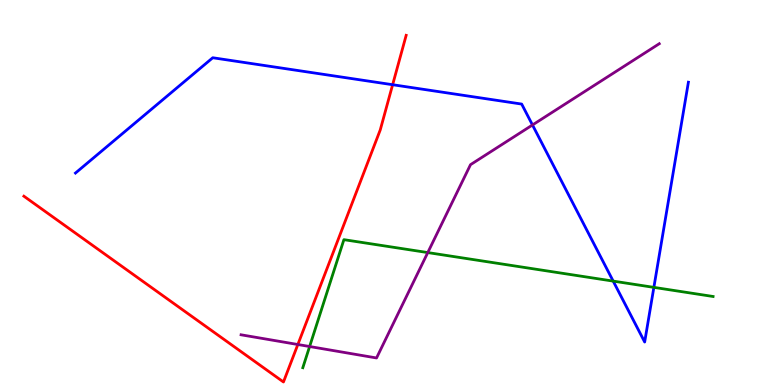[{'lines': ['blue', 'red'], 'intersections': [{'x': 5.07, 'y': 7.8}]}, {'lines': ['green', 'red'], 'intersections': []}, {'lines': ['purple', 'red'], 'intersections': [{'x': 3.84, 'y': 1.05}]}, {'lines': ['blue', 'green'], 'intersections': [{'x': 7.91, 'y': 2.7}, {'x': 8.44, 'y': 2.54}]}, {'lines': ['blue', 'purple'], 'intersections': [{'x': 6.87, 'y': 6.75}]}, {'lines': ['green', 'purple'], 'intersections': [{'x': 4.0, 'y': 0.999}, {'x': 5.52, 'y': 3.44}]}]